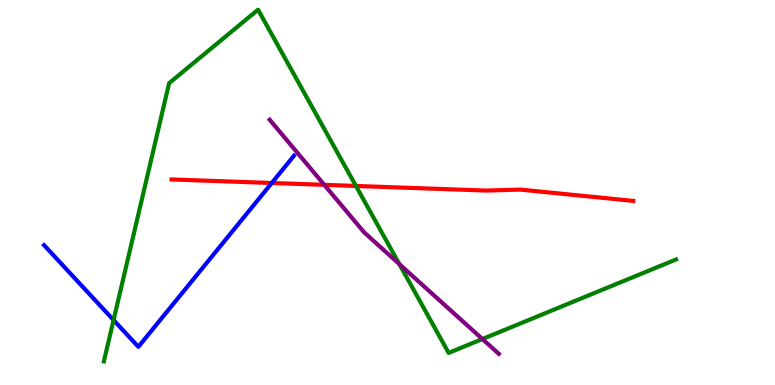[{'lines': ['blue', 'red'], 'intersections': [{'x': 3.51, 'y': 5.25}]}, {'lines': ['green', 'red'], 'intersections': [{'x': 4.59, 'y': 5.17}]}, {'lines': ['purple', 'red'], 'intersections': [{'x': 4.18, 'y': 5.2}]}, {'lines': ['blue', 'green'], 'intersections': [{'x': 1.47, 'y': 1.69}]}, {'lines': ['blue', 'purple'], 'intersections': []}, {'lines': ['green', 'purple'], 'intersections': [{'x': 5.15, 'y': 3.14}, {'x': 6.22, 'y': 1.19}]}]